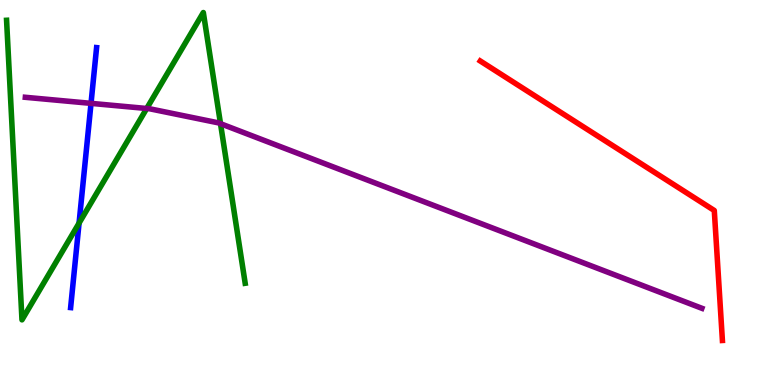[{'lines': ['blue', 'red'], 'intersections': []}, {'lines': ['green', 'red'], 'intersections': []}, {'lines': ['purple', 'red'], 'intersections': []}, {'lines': ['blue', 'green'], 'intersections': [{'x': 1.02, 'y': 4.21}]}, {'lines': ['blue', 'purple'], 'intersections': [{'x': 1.17, 'y': 7.32}]}, {'lines': ['green', 'purple'], 'intersections': [{'x': 1.89, 'y': 7.18}, {'x': 2.85, 'y': 6.79}]}]